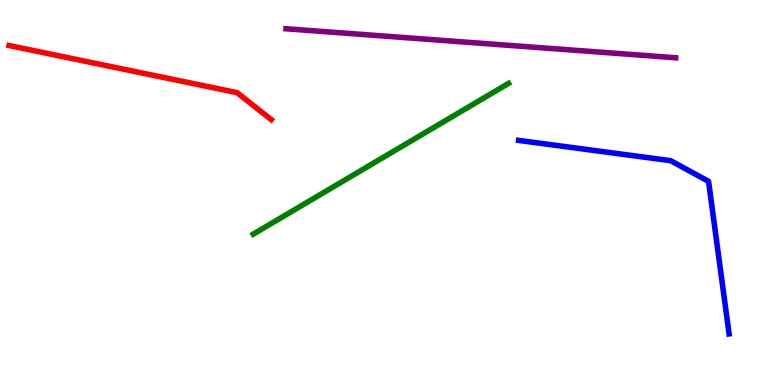[{'lines': ['blue', 'red'], 'intersections': []}, {'lines': ['green', 'red'], 'intersections': []}, {'lines': ['purple', 'red'], 'intersections': []}, {'lines': ['blue', 'green'], 'intersections': []}, {'lines': ['blue', 'purple'], 'intersections': []}, {'lines': ['green', 'purple'], 'intersections': []}]